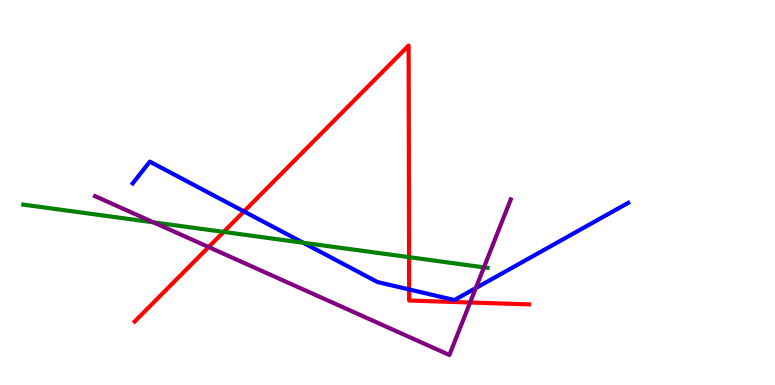[{'lines': ['blue', 'red'], 'intersections': [{'x': 3.15, 'y': 4.51}, {'x': 5.28, 'y': 2.48}]}, {'lines': ['green', 'red'], 'intersections': [{'x': 2.89, 'y': 3.98}, {'x': 5.28, 'y': 3.32}]}, {'lines': ['purple', 'red'], 'intersections': [{'x': 2.69, 'y': 3.58}, {'x': 6.07, 'y': 2.14}]}, {'lines': ['blue', 'green'], 'intersections': [{'x': 3.91, 'y': 3.69}]}, {'lines': ['blue', 'purple'], 'intersections': [{'x': 6.14, 'y': 2.52}]}, {'lines': ['green', 'purple'], 'intersections': [{'x': 1.98, 'y': 4.22}, {'x': 6.24, 'y': 3.06}]}]